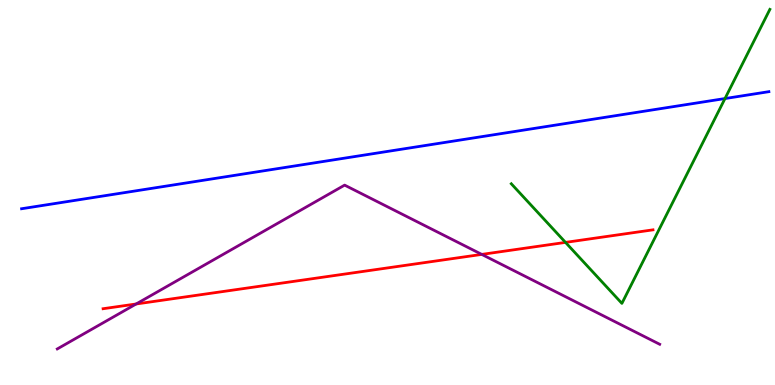[{'lines': ['blue', 'red'], 'intersections': []}, {'lines': ['green', 'red'], 'intersections': [{'x': 7.3, 'y': 3.7}]}, {'lines': ['purple', 'red'], 'intersections': [{'x': 1.76, 'y': 2.1}, {'x': 6.22, 'y': 3.39}]}, {'lines': ['blue', 'green'], 'intersections': [{'x': 9.35, 'y': 7.44}]}, {'lines': ['blue', 'purple'], 'intersections': []}, {'lines': ['green', 'purple'], 'intersections': []}]